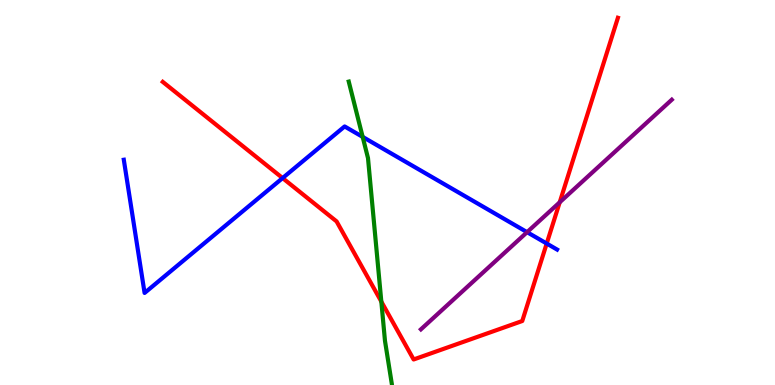[{'lines': ['blue', 'red'], 'intersections': [{'x': 3.65, 'y': 5.37}, {'x': 7.05, 'y': 3.67}]}, {'lines': ['green', 'red'], 'intersections': [{'x': 4.92, 'y': 2.17}]}, {'lines': ['purple', 'red'], 'intersections': [{'x': 7.22, 'y': 4.75}]}, {'lines': ['blue', 'green'], 'intersections': [{'x': 4.68, 'y': 6.44}]}, {'lines': ['blue', 'purple'], 'intersections': [{'x': 6.8, 'y': 3.97}]}, {'lines': ['green', 'purple'], 'intersections': []}]